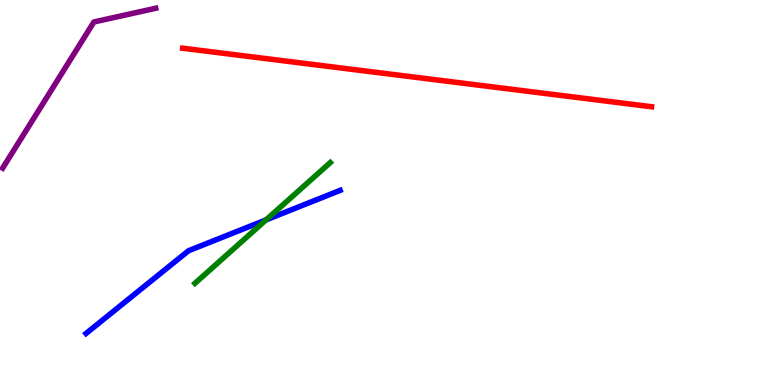[{'lines': ['blue', 'red'], 'intersections': []}, {'lines': ['green', 'red'], 'intersections': []}, {'lines': ['purple', 'red'], 'intersections': []}, {'lines': ['blue', 'green'], 'intersections': [{'x': 3.43, 'y': 4.29}]}, {'lines': ['blue', 'purple'], 'intersections': []}, {'lines': ['green', 'purple'], 'intersections': []}]